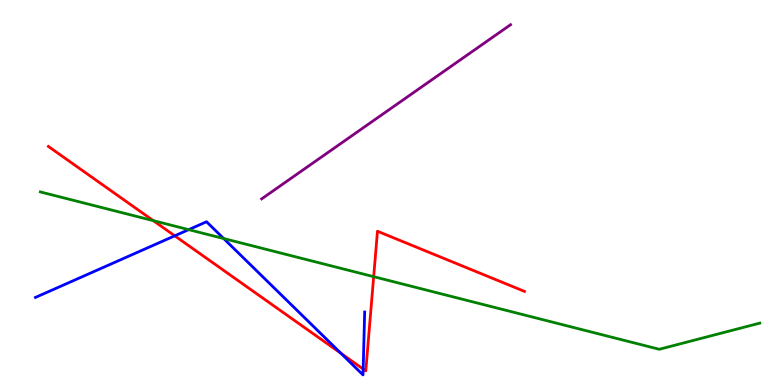[{'lines': ['blue', 'red'], 'intersections': [{'x': 2.25, 'y': 3.88}, {'x': 4.4, 'y': 0.822}, {'x': 4.69, 'y': 0.414}]}, {'lines': ['green', 'red'], 'intersections': [{'x': 1.98, 'y': 4.27}, {'x': 4.82, 'y': 2.81}]}, {'lines': ['purple', 'red'], 'intersections': []}, {'lines': ['blue', 'green'], 'intersections': [{'x': 2.43, 'y': 4.04}, {'x': 2.89, 'y': 3.8}]}, {'lines': ['blue', 'purple'], 'intersections': []}, {'lines': ['green', 'purple'], 'intersections': []}]